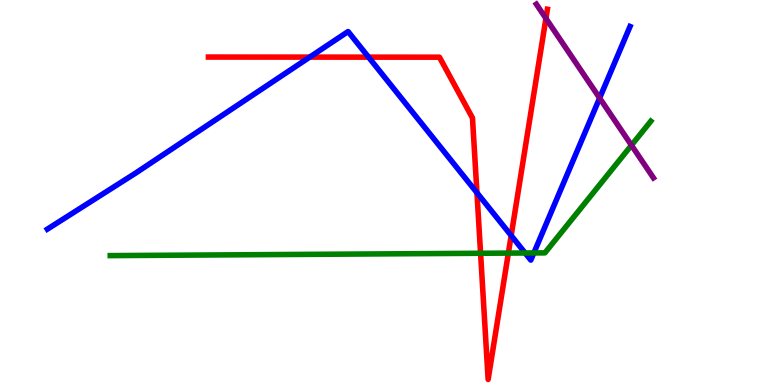[{'lines': ['blue', 'red'], 'intersections': [{'x': 4.0, 'y': 8.52}, {'x': 4.76, 'y': 8.52}, {'x': 6.15, 'y': 4.99}, {'x': 6.6, 'y': 3.88}]}, {'lines': ['green', 'red'], 'intersections': [{'x': 6.2, 'y': 3.42}, {'x': 6.56, 'y': 3.43}]}, {'lines': ['purple', 'red'], 'intersections': [{'x': 7.04, 'y': 9.52}]}, {'lines': ['blue', 'green'], 'intersections': [{'x': 6.78, 'y': 3.43}, {'x': 6.89, 'y': 3.43}]}, {'lines': ['blue', 'purple'], 'intersections': [{'x': 7.74, 'y': 7.45}]}, {'lines': ['green', 'purple'], 'intersections': [{'x': 8.15, 'y': 6.23}]}]